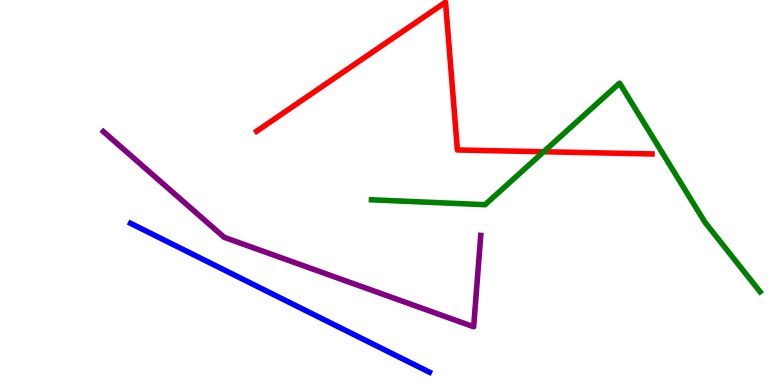[{'lines': ['blue', 'red'], 'intersections': []}, {'lines': ['green', 'red'], 'intersections': [{'x': 7.02, 'y': 6.06}]}, {'lines': ['purple', 'red'], 'intersections': []}, {'lines': ['blue', 'green'], 'intersections': []}, {'lines': ['blue', 'purple'], 'intersections': []}, {'lines': ['green', 'purple'], 'intersections': []}]